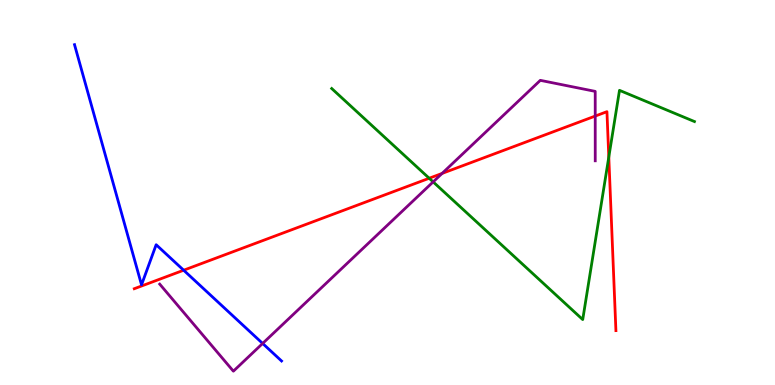[{'lines': ['blue', 'red'], 'intersections': [{'x': 2.37, 'y': 2.98}]}, {'lines': ['green', 'red'], 'intersections': [{'x': 5.54, 'y': 5.37}, {'x': 7.86, 'y': 5.92}]}, {'lines': ['purple', 'red'], 'intersections': [{'x': 5.7, 'y': 5.5}, {'x': 7.68, 'y': 6.99}]}, {'lines': ['blue', 'green'], 'intersections': []}, {'lines': ['blue', 'purple'], 'intersections': [{'x': 3.39, 'y': 1.08}]}, {'lines': ['green', 'purple'], 'intersections': [{'x': 5.59, 'y': 5.28}]}]